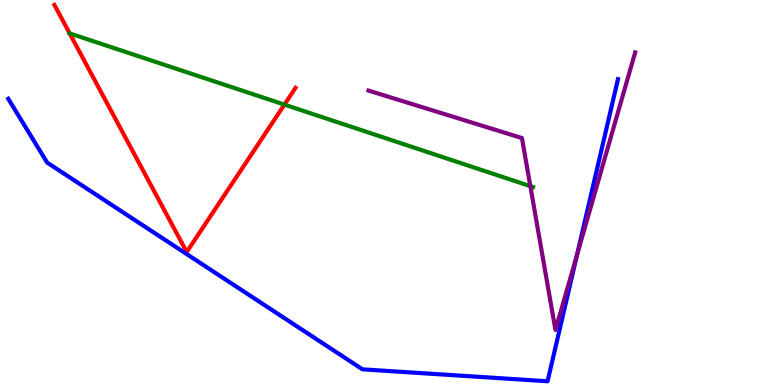[{'lines': ['blue', 'red'], 'intersections': []}, {'lines': ['green', 'red'], 'intersections': [{'x': 0.899, 'y': 9.13}, {'x': 3.67, 'y': 7.28}]}, {'lines': ['purple', 'red'], 'intersections': []}, {'lines': ['blue', 'green'], 'intersections': []}, {'lines': ['blue', 'purple'], 'intersections': [{'x': 7.45, 'y': 3.38}]}, {'lines': ['green', 'purple'], 'intersections': [{'x': 6.84, 'y': 5.16}]}]